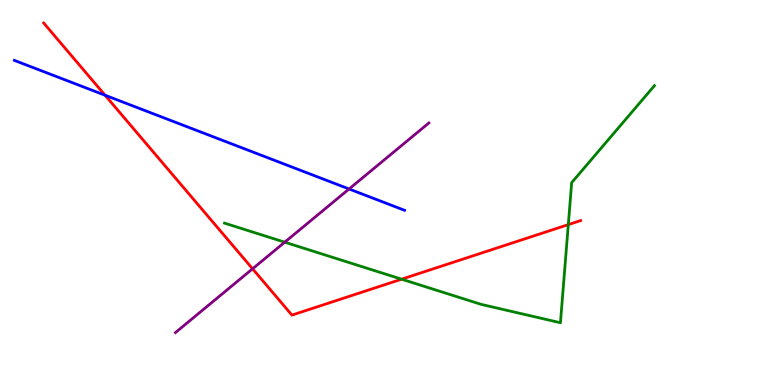[{'lines': ['blue', 'red'], 'intersections': [{'x': 1.36, 'y': 7.53}]}, {'lines': ['green', 'red'], 'intersections': [{'x': 5.18, 'y': 2.75}, {'x': 7.33, 'y': 4.17}]}, {'lines': ['purple', 'red'], 'intersections': [{'x': 3.26, 'y': 3.02}]}, {'lines': ['blue', 'green'], 'intersections': []}, {'lines': ['blue', 'purple'], 'intersections': [{'x': 4.5, 'y': 5.09}]}, {'lines': ['green', 'purple'], 'intersections': [{'x': 3.67, 'y': 3.71}]}]